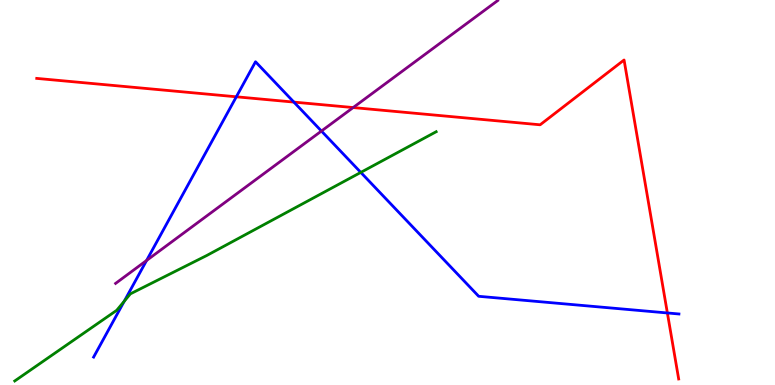[{'lines': ['blue', 'red'], 'intersections': [{'x': 3.05, 'y': 7.49}, {'x': 3.79, 'y': 7.35}, {'x': 8.61, 'y': 1.87}]}, {'lines': ['green', 'red'], 'intersections': []}, {'lines': ['purple', 'red'], 'intersections': [{'x': 4.56, 'y': 7.21}]}, {'lines': ['blue', 'green'], 'intersections': [{'x': 1.6, 'y': 2.18}, {'x': 4.66, 'y': 5.52}]}, {'lines': ['blue', 'purple'], 'intersections': [{'x': 1.89, 'y': 3.23}, {'x': 4.15, 'y': 6.6}]}, {'lines': ['green', 'purple'], 'intersections': []}]